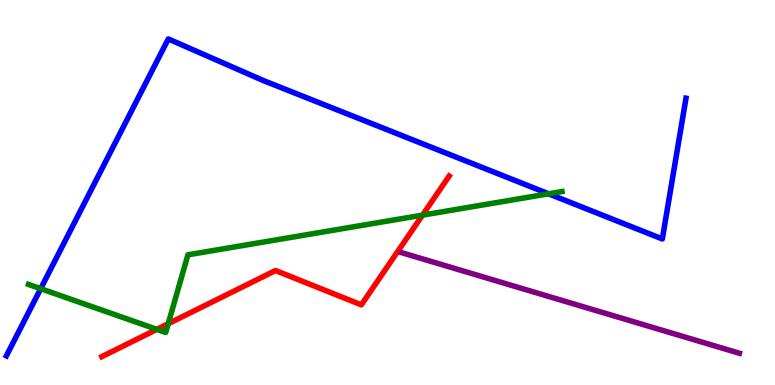[{'lines': ['blue', 'red'], 'intersections': []}, {'lines': ['green', 'red'], 'intersections': [{'x': 2.02, 'y': 1.45}, {'x': 2.17, 'y': 1.59}, {'x': 5.45, 'y': 4.41}]}, {'lines': ['purple', 'red'], 'intersections': []}, {'lines': ['blue', 'green'], 'intersections': [{'x': 0.525, 'y': 2.5}, {'x': 7.08, 'y': 4.97}]}, {'lines': ['blue', 'purple'], 'intersections': []}, {'lines': ['green', 'purple'], 'intersections': []}]